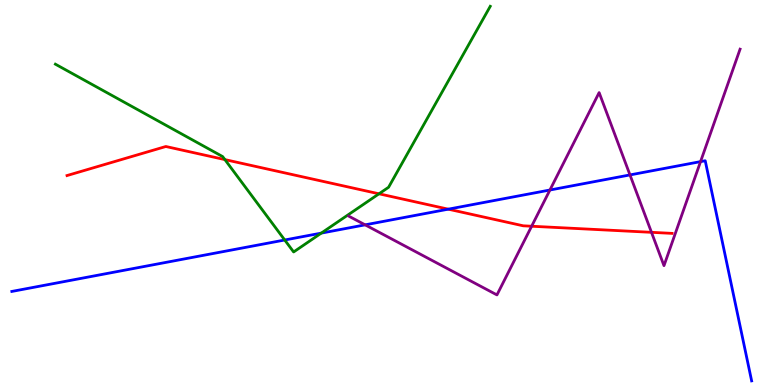[{'lines': ['blue', 'red'], 'intersections': [{'x': 5.78, 'y': 4.57}]}, {'lines': ['green', 'red'], 'intersections': [{'x': 2.9, 'y': 5.85}, {'x': 4.89, 'y': 4.97}]}, {'lines': ['purple', 'red'], 'intersections': [{'x': 6.86, 'y': 4.12}, {'x': 8.41, 'y': 3.97}]}, {'lines': ['blue', 'green'], 'intersections': [{'x': 3.67, 'y': 3.77}, {'x': 4.15, 'y': 3.95}]}, {'lines': ['blue', 'purple'], 'intersections': [{'x': 4.71, 'y': 4.16}, {'x': 7.1, 'y': 5.06}, {'x': 8.13, 'y': 5.46}, {'x': 9.04, 'y': 5.8}]}, {'lines': ['green', 'purple'], 'intersections': []}]